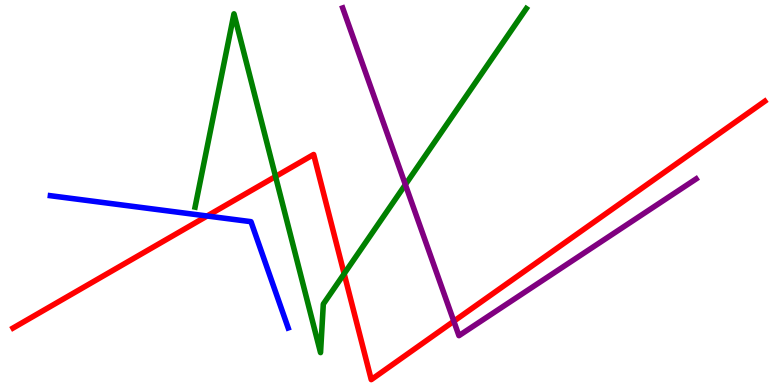[{'lines': ['blue', 'red'], 'intersections': [{'x': 2.67, 'y': 4.39}]}, {'lines': ['green', 'red'], 'intersections': [{'x': 3.56, 'y': 5.42}, {'x': 4.44, 'y': 2.89}]}, {'lines': ['purple', 'red'], 'intersections': [{'x': 5.86, 'y': 1.66}]}, {'lines': ['blue', 'green'], 'intersections': []}, {'lines': ['blue', 'purple'], 'intersections': []}, {'lines': ['green', 'purple'], 'intersections': [{'x': 5.23, 'y': 5.2}]}]